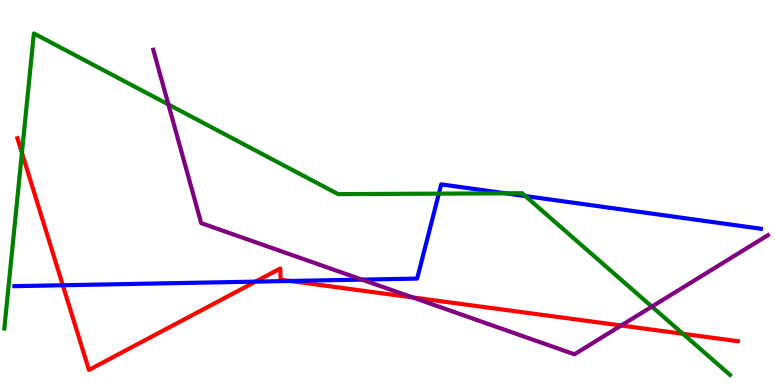[{'lines': ['blue', 'red'], 'intersections': [{'x': 0.811, 'y': 2.59}, {'x': 3.3, 'y': 2.69}, {'x': 3.75, 'y': 2.7}]}, {'lines': ['green', 'red'], 'intersections': [{'x': 0.283, 'y': 6.03}, {'x': 8.81, 'y': 1.33}]}, {'lines': ['purple', 'red'], 'intersections': [{'x': 5.33, 'y': 2.27}, {'x': 8.02, 'y': 1.55}]}, {'lines': ['blue', 'green'], 'intersections': [{'x': 5.66, 'y': 4.97}, {'x': 6.52, 'y': 4.98}, {'x': 6.78, 'y': 4.91}]}, {'lines': ['blue', 'purple'], 'intersections': [{'x': 4.67, 'y': 2.74}]}, {'lines': ['green', 'purple'], 'intersections': [{'x': 2.17, 'y': 7.29}, {'x': 8.41, 'y': 2.04}]}]